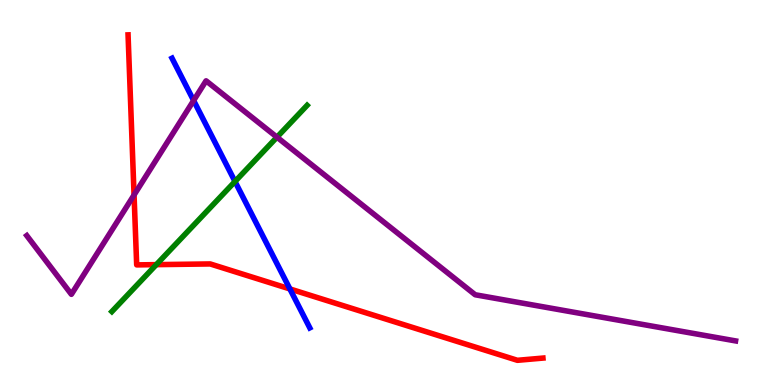[{'lines': ['blue', 'red'], 'intersections': [{'x': 3.74, 'y': 2.49}]}, {'lines': ['green', 'red'], 'intersections': [{'x': 2.02, 'y': 3.13}]}, {'lines': ['purple', 'red'], 'intersections': [{'x': 1.73, 'y': 4.94}]}, {'lines': ['blue', 'green'], 'intersections': [{'x': 3.03, 'y': 5.29}]}, {'lines': ['blue', 'purple'], 'intersections': [{'x': 2.5, 'y': 7.39}]}, {'lines': ['green', 'purple'], 'intersections': [{'x': 3.57, 'y': 6.44}]}]